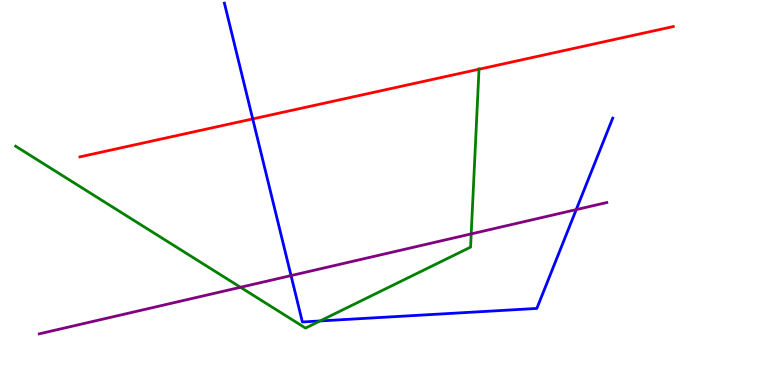[{'lines': ['blue', 'red'], 'intersections': [{'x': 3.26, 'y': 6.91}]}, {'lines': ['green', 'red'], 'intersections': [{'x': 6.18, 'y': 8.2}]}, {'lines': ['purple', 'red'], 'intersections': []}, {'lines': ['blue', 'green'], 'intersections': [{'x': 4.13, 'y': 1.66}]}, {'lines': ['blue', 'purple'], 'intersections': [{'x': 3.76, 'y': 2.84}, {'x': 7.44, 'y': 4.56}]}, {'lines': ['green', 'purple'], 'intersections': [{'x': 3.1, 'y': 2.54}, {'x': 6.08, 'y': 3.92}]}]